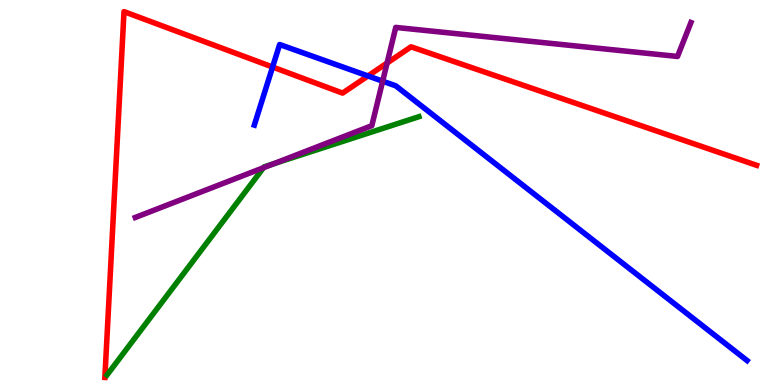[{'lines': ['blue', 'red'], 'intersections': [{'x': 3.52, 'y': 8.26}, {'x': 4.75, 'y': 8.03}]}, {'lines': ['green', 'red'], 'intersections': []}, {'lines': ['purple', 'red'], 'intersections': [{'x': 4.99, 'y': 8.36}]}, {'lines': ['blue', 'green'], 'intersections': []}, {'lines': ['blue', 'purple'], 'intersections': [{'x': 4.94, 'y': 7.89}]}, {'lines': ['green', 'purple'], 'intersections': [{'x': 3.4, 'y': 5.64}, {'x': 3.53, 'y': 5.75}]}]